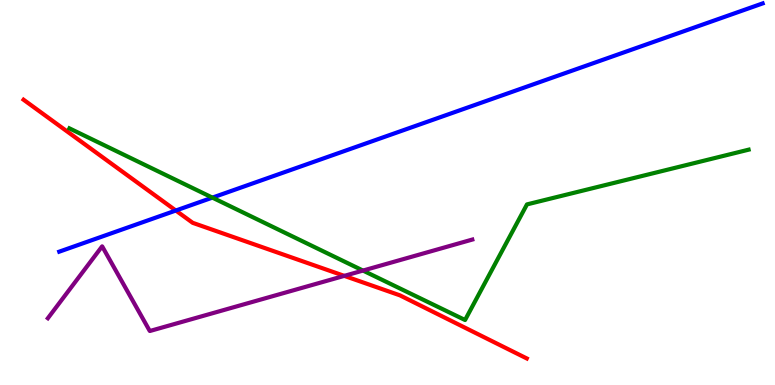[{'lines': ['blue', 'red'], 'intersections': [{'x': 2.27, 'y': 4.53}]}, {'lines': ['green', 'red'], 'intersections': []}, {'lines': ['purple', 'red'], 'intersections': [{'x': 4.44, 'y': 2.83}]}, {'lines': ['blue', 'green'], 'intersections': [{'x': 2.74, 'y': 4.87}]}, {'lines': ['blue', 'purple'], 'intersections': []}, {'lines': ['green', 'purple'], 'intersections': [{'x': 4.68, 'y': 2.97}]}]